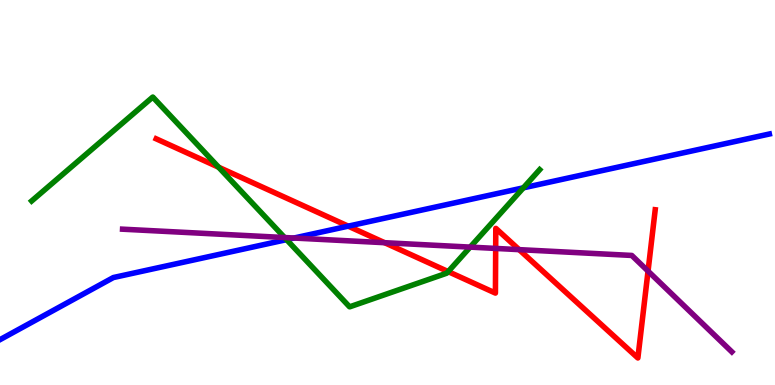[{'lines': ['blue', 'red'], 'intersections': [{'x': 4.49, 'y': 4.13}]}, {'lines': ['green', 'red'], 'intersections': [{'x': 2.82, 'y': 5.66}, {'x': 5.78, 'y': 2.95}]}, {'lines': ['purple', 'red'], 'intersections': [{'x': 4.96, 'y': 3.7}, {'x': 6.4, 'y': 3.55}, {'x': 6.7, 'y': 3.52}, {'x': 8.36, 'y': 2.96}]}, {'lines': ['blue', 'green'], 'intersections': [{'x': 3.7, 'y': 3.78}, {'x': 6.75, 'y': 5.12}]}, {'lines': ['blue', 'purple'], 'intersections': [{'x': 3.79, 'y': 3.82}]}, {'lines': ['green', 'purple'], 'intersections': [{'x': 3.67, 'y': 3.83}, {'x': 6.07, 'y': 3.58}]}]